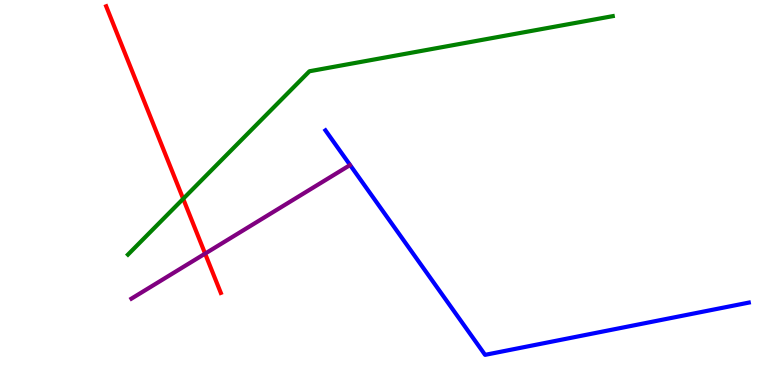[{'lines': ['blue', 'red'], 'intersections': []}, {'lines': ['green', 'red'], 'intersections': [{'x': 2.36, 'y': 4.84}]}, {'lines': ['purple', 'red'], 'intersections': [{'x': 2.65, 'y': 3.41}]}, {'lines': ['blue', 'green'], 'intersections': []}, {'lines': ['blue', 'purple'], 'intersections': []}, {'lines': ['green', 'purple'], 'intersections': []}]